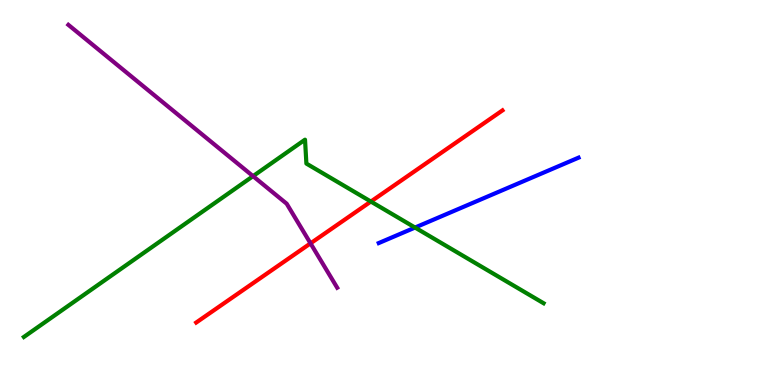[{'lines': ['blue', 'red'], 'intersections': []}, {'lines': ['green', 'red'], 'intersections': [{'x': 4.79, 'y': 4.76}]}, {'lines': ['purple', 'red'], 'intersections': [{'x': 4.01, 'y': 3.68}]}, {'lines': ['blue', 'green'], 'intersections': [{'x': 5.36, 'y': 4.09}]}, {'lines': ['blue', 'purple'], 'intersections': []}, {'lines': ['green', 'purple'], 'intersections': [{'x': 3.27, 'y': 5.42}]}]